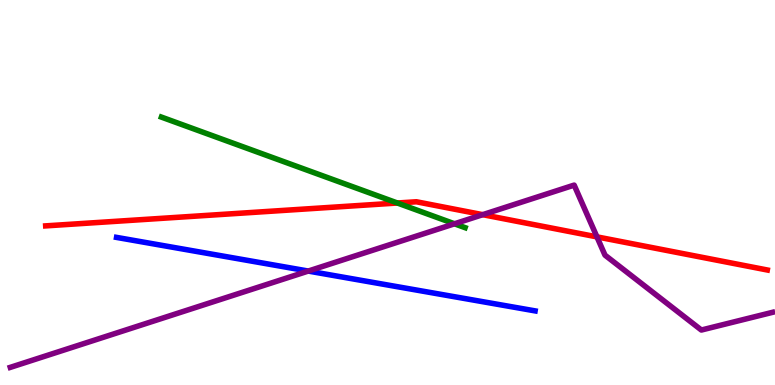[{'lines': ['blue', 'red'], 'intersections': []}, {'lines': ['green', 'red'], 'intersections': [{'x': 5.13, 'y': 4.73}]}, {'lines': ['purple', 'red'], 'intersections': [{'x': 6.23, 'y': 4.42}, {'x': 7.7, 'y': 3.85}]}, {'lines': ['blue', 'green'], 'intersections': []}, {'lines': ['blue', 'purple'], 'intersections': [{'x': 3.98, 'y': 2.96}]}, {'lines': ['green', 'purple'], 'intersections': [{'x': 5.86, 'y': 4.19}]}]